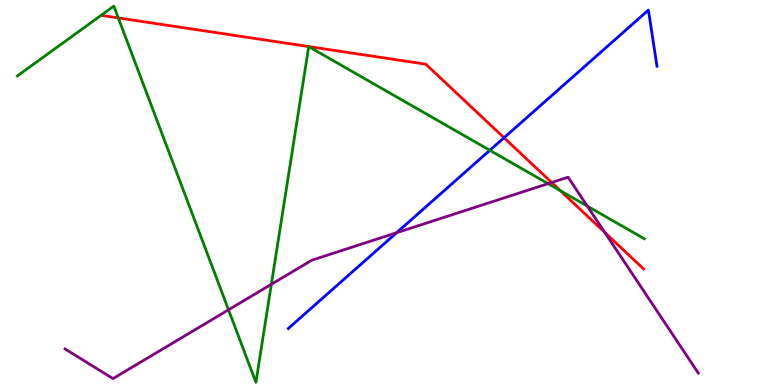[{'lines': ['blue', 'red'], 'intersections': [{'x': 6.5, 'y': 6.42}]}, {'lines': ['green', 'red'], 'intersections': [{'x': 1.53, 'y': 9.53}, {'x': 7.23, 'y': 5.05}]}, {'lines': ['purple', 'red'], 'intersections': [{'x': 7.12, 'y': 5.26}, {'x': 7.8, 'y': 3.96}]}, {'lines': ['blue', 'green'], 'intersections': [{'x': 6.32, 'y': 6.1}]}, {'lines': ['blue', 'purple'], 'intersections': [{'x': 5.12, 'y': 3.96}]}, {'lines': ['green', 'purple'], 'intersections': [{'x': 2.95, 'y': 1.95}, {'x': 3.5, 'y': 2.62}, {'x': 7.07, 'y': 5.23}, {'x': 7.58, 'y': 4.65}]}]